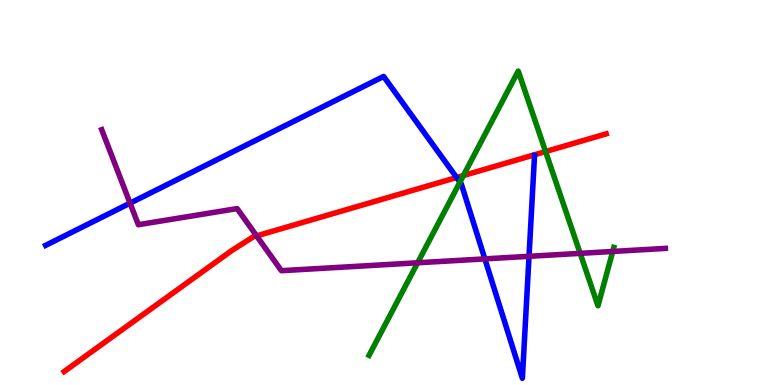[{'lines': ['blue', 'red'], 'intersections': [{'x': 5.89, 'y': 5.39}]}, {'lines': ['green', 'red'], 'intersections': [{'x': 5.98, 'y': 5.44}, {'x': 7.04, 'y': 6.06}]}, {'lines': ['purple', 'red'], 'intersections': [{'x': 3.31, 'y': 3.87}]}, {'lines': ['blue', 'green'], 'intersections': [{'x': 5.93, 'y': 5.27}]}, {'lines': ['blue', 'purple'], 'intersections': [{'x': 1.68, 'y': 4.72}, {'x': 6.26, 'y': 3.28}, {'x': 6.83, 'y': 3.34}]}, {'lines': ['green', 'purple'], 'intersections': [{'x': 5.39, 'y': 3.17}, {'x': 7.49, 'y': 3.42}, {'x': 7.91, 'y': 3.47}]}]